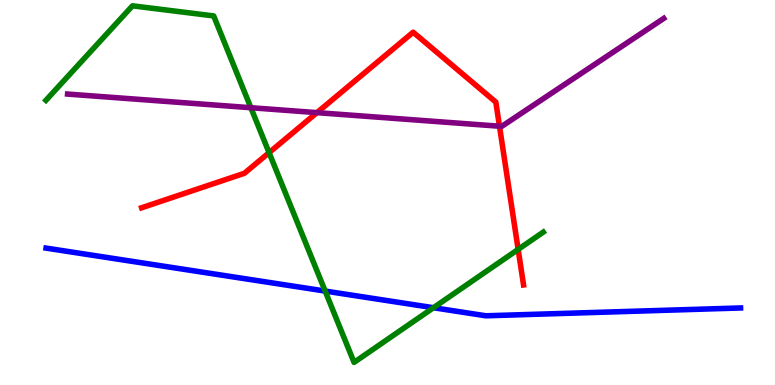[{'lines': ['blue', 'red'], 'intersections': []}, {'lines': ['green', 'red'], 'intersections': [{'x': 3.47, 'y': 6.04}, {'x': 6.69, 'y': 3.52}]}, {'lines': ['purple', 'red'], 'intersections': [{'x': 4.09, 'y': 7.07}, {'x': 6.44, 'y': 6.72}]}, {'lines': ['blue', 'green'], 'intersections': [{'x': 4.2, 'y': 2.44}, {'x': 5.59, 'y': 2.01}]}, {'lines': ['blue', 'purple'], 'intersections': []}, {'lines': ['green', 'purple'], 'intersections': [{'x': 3.24, 'y': 7.2}]}]